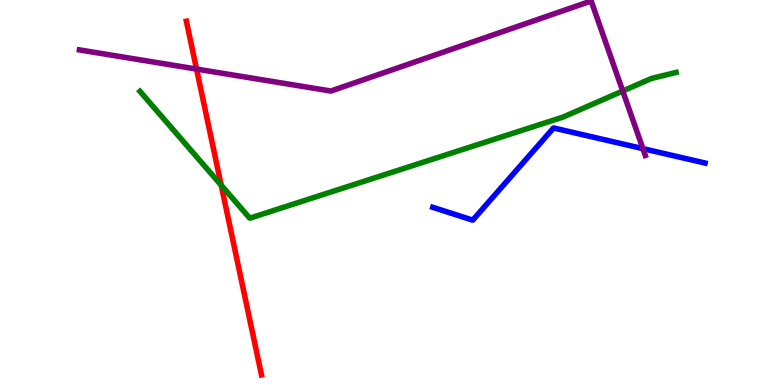[{'lines': ['blue', 'red'], 'intersections': []}, {'lines': ['green', 'red'], 'intersections': [{'x': 2.85, 'y': 5.19}]}, {'lines': ['purple', 'red'], 'intersections': [{'x': 2.54, 'y': 8.21}]}, {'lines': ['blue', 'green'], 'intersections': []}, {'lines': ['blue', 'purple'], 'intersections': [{'x': 8.3, 'y': 6.14}]}, {'lines': ['green', 'purple'], 'intersections': [{'x': 8.04, 'y': 7.64}]}]